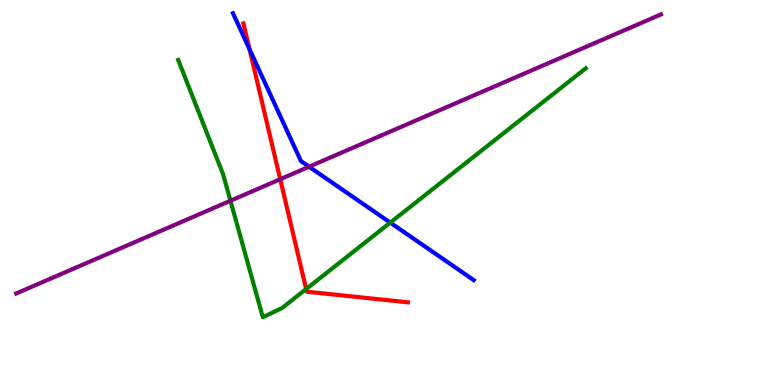[{'lines': ['blue', 'red'], 'intersections': [{'x': 3.22, 'y': 8.72}]}, {'lines': ['green', 'red'], 'intersections': [{'x': 3.95, 'y': 2.49}]}, {'lines': ['purple', 'red'], 'intersections': [{'x': 3.62, 'y': 5.35}]}, {'lines': ['blue', 'green'], 'intersections': [{'x': 5.04, 'y': 4.22}]}, {'lines': ['blue', 'purple'], 'intersections': [{'x': 3.99, 'y': 5.67}]}, {'lines': ['green', 'purple'], 'intersections': [{'x': 2.97, 'y': 4.79}]}]